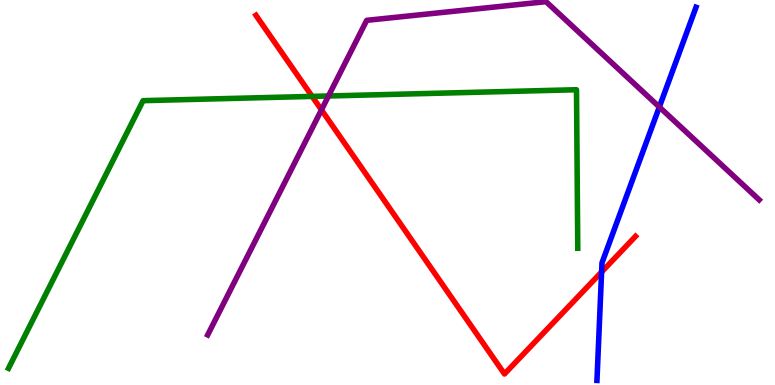[{'lines': ['blue', 'red'], 'intersections': [{'x': 7.76, 'y': 2.94}]}, {'lines': ['green', 'red'], 'intersections': [{'x': 4.03, 'y': 7.5}]}, {'lines': ['purple', 'red'], 'intersections': [{'x': 4.15, 'y': 7.15}]}, {'lines': ['blue', 'green'], 'intersections': []}, {'lines': ['blue', 'purple'], 'intersections': [{'x': 8.51, 'y': 7.22}]}, {'lines': ['green', 'purple'], 'intersections': [{'x': 4.24, 'y': 7.51}]}]